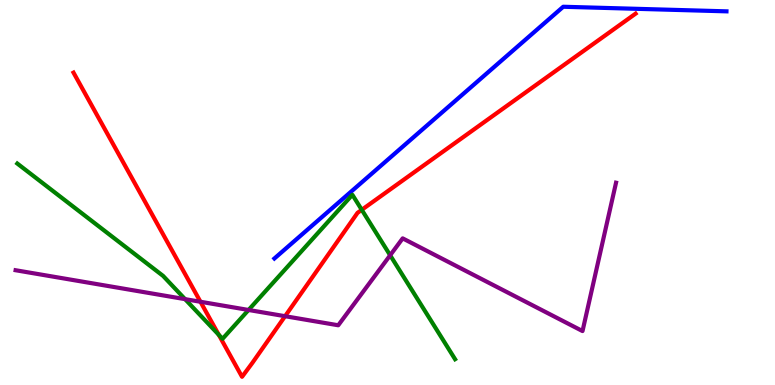[{'lines': ['blue', 'red'], 'intersections': []}, {'lines': ['green', 'red'], 'intersections': [{'x': 2.82, 'y': 1.3}, {'x': 4.67, 'y': 4.55}]}, {'lines': ['purple', 'red'], 'intersections': [{'x': 2.59, 'y': 2.16}, {'x': 3.68, 'y': 1.79}]}, {'lines': ['blue', 'green'], 'intersections': []}, {'lines': ['blue', 'purple'], 'intersections': []}, {'lines': ['green', 'purple'], 'intersections': [{'x': 2.39, 'y': 2.23}, {'x': 3.21, 'y': 1.95}, {'x': 5.03, 'y': 3.37}]}]